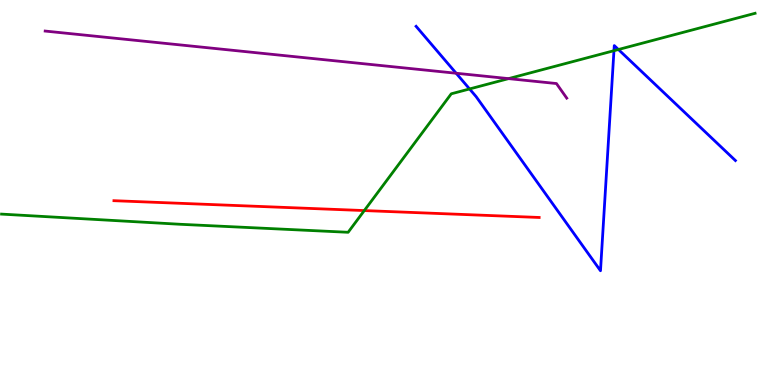[{'lines': ['blue', 'red'], 'intersections': []}, {'lines': ['green', 'red'], 'intersections': [{'x': 4.7, 'y': 4.53}]}, {'lines': ['purple', 'red'], 'intersections': []}, {'lines': ['blue', 'green'], 'intersections': [{'x': 6.06, 'y': 7.69}, {'x': 7.92, 'y': 8.68}, {'x': 7.98, 'y': 8.71}]}, {'lines': ['blue', 'purple'], 'intersections': [{'x': 5.89, 'y': 8.1}]}, {'lines': ['green', 'purple'], 'intersections': [{'x': 6.56, 'y': 7.96}]}]